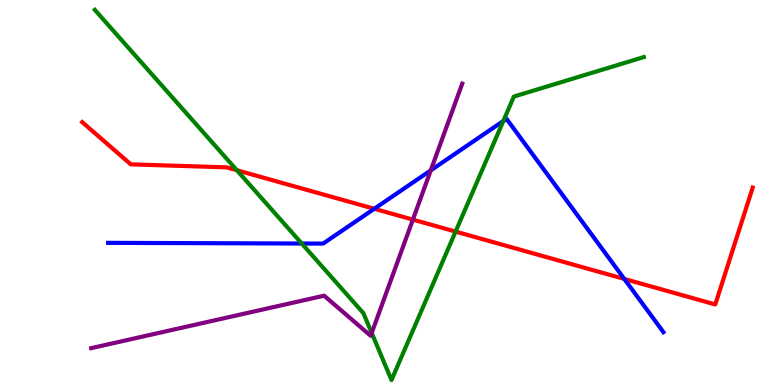[{'lines': ['blue', 'red'], 'intersections': [{'x': 4.83, 'y': 4.58}, {'x': 8.06, 'y': 2.76}]}, {'lines': ['green', 'red'], 'intersections': [{'x': 3.06, 'y': 5.58}, {'x': 5.88, 'y': 3.98}]}, {'lines': ['purple', 'red'], 'intersections': [{'x': 5.33, 'y': 4.3}]}, {'lines': ['blue', 'green'], 'intersections': [{'x': 3.89, 'y': 3.67}, {'x': 6.49, 'y': 6.86}]}, {'lines': ['blue', 'purple'], 'intersections': [{'x': 5.56, 'y': 5.58}]}, {'lines': ['green', 'purple'], 'intersections': [{'x': 4.8, 'y': 1.35}]}]